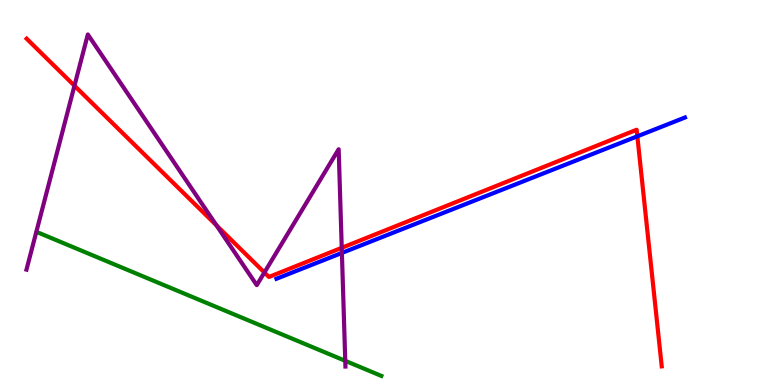[{'lines': ['blue', 'red'], 'intersections': [{'x': 8.22, 'y': 6.46}]}, {'lines': ['green', 'red'], 'intersections': []}, {'lines': ['purple', 'red'], 'intersections': [{'x': 0.961, 'y': 7.77}, {'x': 2.79, 'y': 4.15}, {'x': 3.41, 'y': 2.92}, {'x': 4.41, 'y': 3.56}]}, {'lines': ['blue', 'green'], 'intersections': []}, {'lines': ['blue', 'purple'], 'intersections': [{'x': 4.41, 'y': 3.43}]}, {'lines': ['green', 'purple'], 'intersections': [{'x': 4.45, 'y': 0.628}]}]